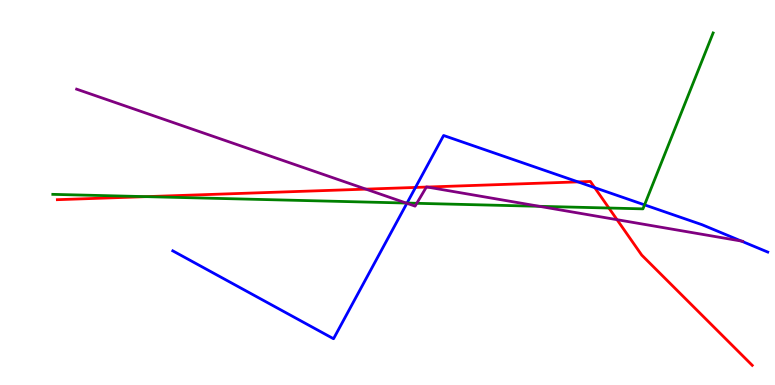[{'lines': ['blue', 'red'], 'intersections': [{'x': 5.36, 'y': 5.13}, {'x': 7.46, 'y': 5.28}, {'x': 7.67, 'y': 5.13}]}, {'lines': ['green', 'red'], 'intersections': [{'x': 1.89, 'y': 4.89}, {'x': 7.86, 'y': 4.6}]}, {'lines': ['purple', 'red'], 'intersections': [{'x': 4.72, 'y': 5.09}, {'x': 5.5, 'y': 5.14}, {'x': 5.51, 'y': 5.14}, {'x': 7.96, 'y': 4.29}]}, {'lines': ['blue', 'green'], 'intersections': [{'x': 5.25, 'y': 4.73}, {'x': 8.32, 'y': 4.68}]}, {'lines': ['blue', 'purple'], 'intersections': [{'x': 5.25, 'y': 4.72}, {'x': 9.56, 'y': 3.74}]}, {'lines': ['green', 'purple'], 'intersections': [{'x': 5.24, 'y': 4.73}, {'x': 5.38, 'y': 4.72}, {'x': 6.96, 'y': 4.64}]}]